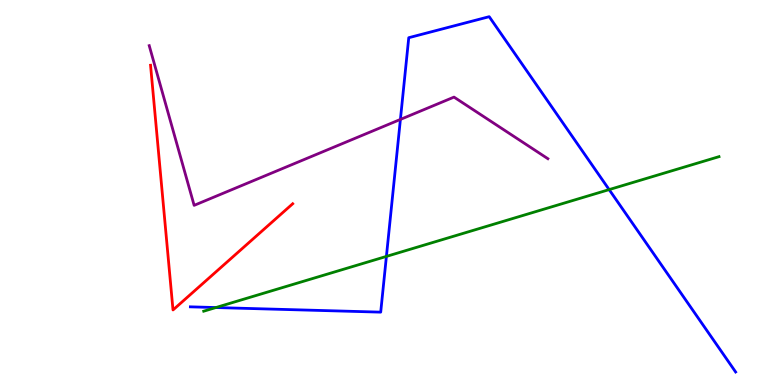[{'lines': ['blue', 'red'], 'intersections': []}, {'lines': ['green', 'red'], 'intersections': []}, {'lines': ['purple', 'red'], 'intersections': []}, {'lines': ['blue', 'green'], 'intersections': [{'x': 2.79, 'y': 2.01}, {'x': 4.99, 'y': 3.34}, {'x': 7.86, 'y': 5.08}]}, {'lines': ['blue', 'purple'], 'intersections': [{'x': 5.17, 'y': 6.9}]}, {'lines': ['green', 'purple'], 'intersections': []}]